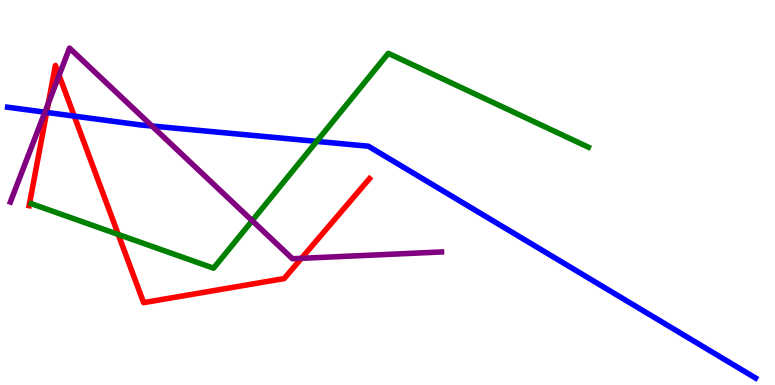[{'lines': ['blue', 'red'], 'intersections': [{'x': 0.602, 'y': 7.08}, {'x': 0.958, 'y': 6.98}]}, {'lines': ['green', 'red'], 'intersections': [{'x': 1.53, 'y': 3.91}]}, {'lines': ['purple', 'red'], 'intersections': [{'x': 0.624, 'y': 7.32}, {'x': 0.762, 'y': 8.04}, {'x': 3.89, 'y': 3.29}]}, {'lines': ['blue', 'green'], 'intersections': [{'x': 4.09, 'y': 6.33}]}, {'lines': ['blue', 'purple'], 'intersections': [{'x': 0.58, 'y': 7.09}, {'x': 1.96, 'y': 6.73}]}, {'lines': ['green', 'purple'], 'intersections': [{'x': 3.25, 'y': 4.27}]}]